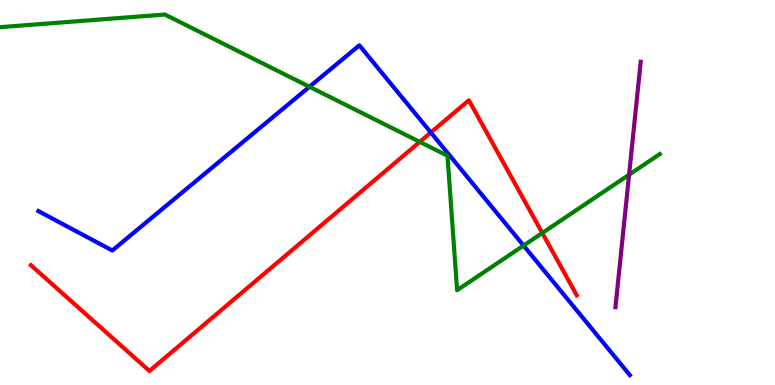[{'lines': ['blue', 'red'], 'intersections': [{'x': 5.56, 'y': 6.56}]}, {'lines': ['green', 'red'], 'intersections': [{'x': 5.42, 'y': 6.31}, {'x': 7.0, 'y': 3.95}]}, {'lines': ['purple', 'red'], 'intersections': []}, {'lines': ['blue', 'green'], 'intersections': [{'x': 3.99, 'y': 7.75}, {'x': 6.76, 'y': 3.62}]}, {'lines': ['blue', 'purple'], 'intersections': []}, {'lines': ['green', 'purple'], 'intersections': [{'x': 8.12, 'y': 5.46}]}]